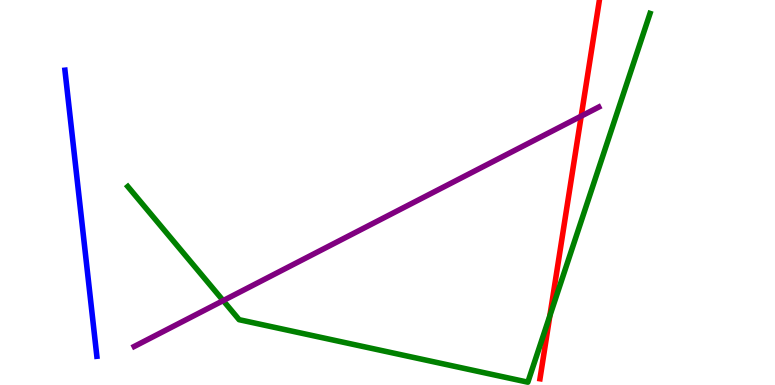[{'lines': ['blue', 'red'], 'intersections': []}, {'lines': ['green', 'red'], 'intersections': [{'x': 7.1, 'y': 1.8}]}, {'lines': ['purple', 'red'], 'intersections': [{'x': 7.5, 'y': 6.98}]}, {'lines': ['blue', 'green'], 'intersections': []}, {'lines': ['blue', 'purple'], 'intersections': []}, {'lines': ['green', 'purple'], 'intersections': [{'x': 2.88, 'y': 2.19}]}]